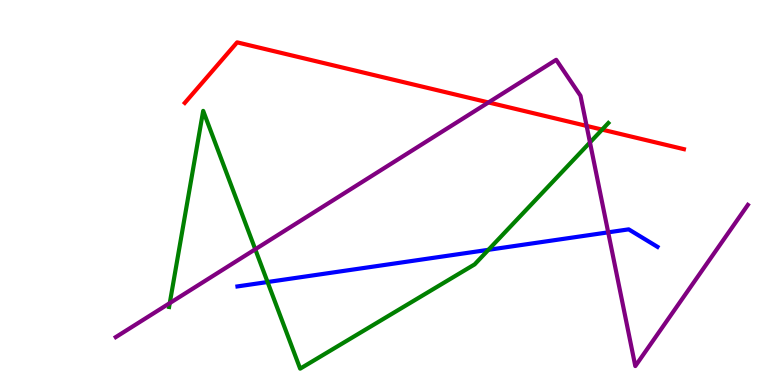[{'lines': ['blue', 'red'], 'intersections': []}, {'lines': ['green', 'red'], 'intersections': [{'x': 7.77, 'y': 6.63}]}, {'lines': ['purple', 'red'], 'intersections': [{'x': 6.3, 'y': 7.34}, {'x': 7.57, 'y': 6.73}]}, {'lines': ['blue', 'green'], 'intersections': [{'x': 3.45, 'y': 2.67}, {'x': 6.3, 'y': 3.51}]}, {'lines': ['blue', 'purple'], 'intersections': [{'x': 7.85, 'y': 3.97}]}, {'lines': ['green', 'purple'], 'intersections': [{'x': 2.19, 'y': 2.13}, {'x': 3.29, 'y': 3.53}, {'x': 7.61, 'y': 6.3}]}]